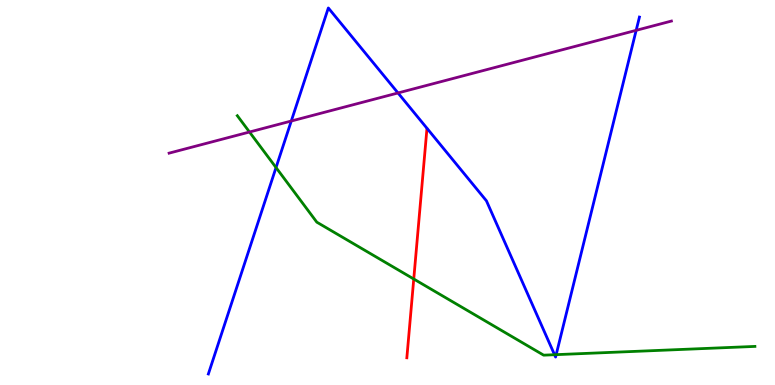[{'lines': ['blue', 'red'], 'intersections': []}, {'lines': ['green', 'red'], 'intersections': [{'x': 5.34, 'y': 2.75}]}, {'lines': ['purple', 'red'], 'intersections': []}, {'lines': ['blue', 'green'], 'intersections': [{'x': 3.56, 'y': 5.65}, {'x': 7.16, 'y': 0.787}, {'x': 7.18, 'y': 0.788}]}, {'lines': ['blue', 'purple'], 'intersections': [{'x': 3.76, 'y': 6.86}, {'x': 5.14, 'y': 7.59}, {'x': 8.21, 'y': 9.21}]}, {'lines': ['green', 'purple'], 'intersections': [{'x': 3.22, 'y': 6.57}]}]